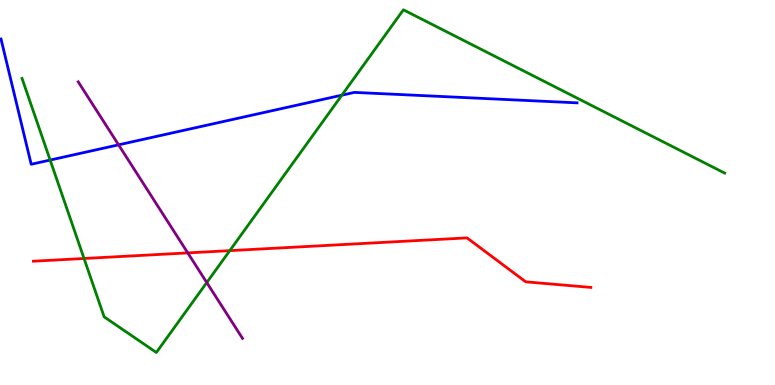[{'lines': ['blue', 'red'], 'intersections': []}, {'lines': ['green', 'red'], 'intersections': [{'x': 1.08, 'y': 3.29}, {'x': 2.96, 'y': 3.49}]}, {'lines': ['purple', 'red'], 'intersections': [{'x': 2.42, 'y': 3.43}]}, {'lines': ['blue', 'green'], 'intersections': [{'x': 0.647, 'y': 5.84}, {'x': 4.41, 'y': 7.53}]}, {'lines': ['blue', 'purple'], 'intersections': [{'x': 1.53, 'y': 6.24}]}, {'lines': ['green', 'purple'], 'intersections': [{'x': 2.67, 'y': 2.66}]}]